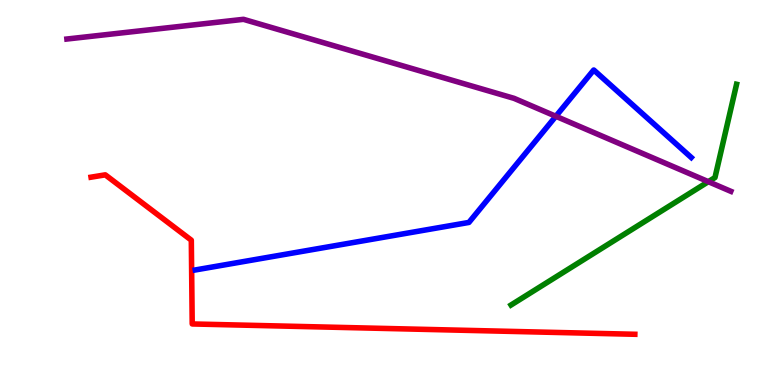[{'lines': ['blue', 'red'], 'intersections': []}, {'lines': ['green', 'red'], 'intersections': []}, {'lines': ['purple', 'red'], 'intersections': []}, {'lines': ['blue', 'green'], 'intersections': []}, {'lines': ['blue', 'purple'], 'intersections': [{'x': 7.17, 'y': 6.98}]}, {'lines': ['green', 'purple'], 'intersections': [{'x': 9.14, 'y': 5.28}]}]